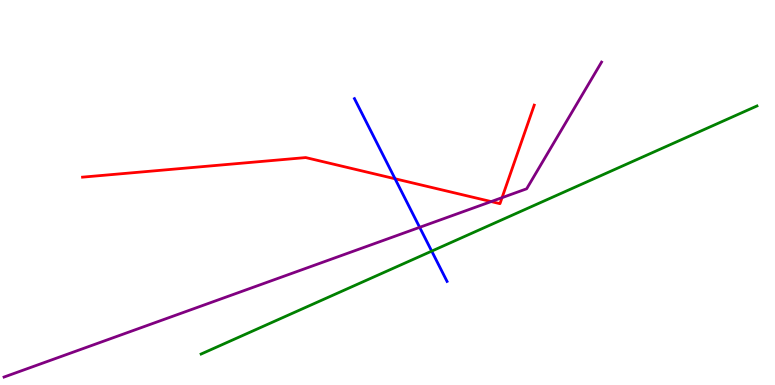[{'lines': ['blue', 'red'], 'intersections': [{'x': 5.1, 'y': 5.36}]}, {'lines': ['green', 'red'], 'intersections': []}, {'lines': ['purple', 'red'], 'intersections': [{'x': 6.34, 'y': 4.76}, {'x': 6.48, 'y': 4.87}]}, {'lines': ['blue', 'green'], 'intersections': [{'x': 5.57, 'y': 3.48}]}, {'lines': ['blue', 'purple'], 'intersections': [{'x': 5.41, 'y': 4.1}]}, {'lines': ['green', 'purple'], 'intersections': []}]